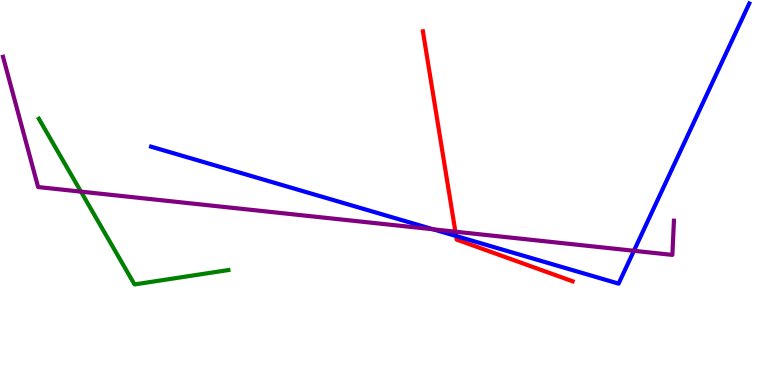[{'lines': ['blue', 'red'], 'intersections': [{'x': 5.89, 'y': 3.87}]}, {'lines': ['green', 'red'], 'intersections': []}, {'lines': ['purple', 'red'], 'intersections': [{'x': 5.88, 'y': 3.98}]}, {'lines': ['blue', 'green'], 'intersections': []}, {'lines': ['blue', 'purple'], 'intersections': [{'x': 5.59, 'y': 4.04}, {'x': 8.18, 'y': 3.49}]}, {'lines': ['green', 'purple'], 'intersections': [{'x': 1.04, 'y': 5.02}]}]